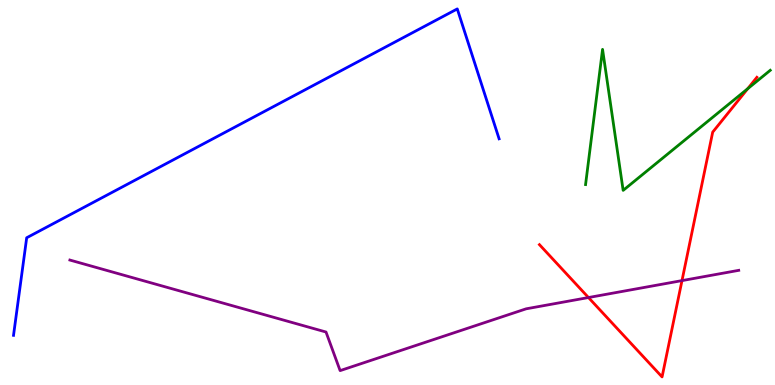[{'lines': ['blue', 'red'], 'intersections': []}, {'lines': ['green', 'red'], 'intersections': [{'x': 9.65, 'y': 7.7}]}, {'lines': ['purple', 'red'], 'intersections': [{'x': 7.59, 'y': 2.27}, {'x': 8.8, 'y': 2.71}]}, {'lines': ['blue', 'green'], 'intersections': []}, {'lines': ['blue', 'purple'], 'intersections': []}, {'lines': ['green', 'purple'], 'intersections': []}]